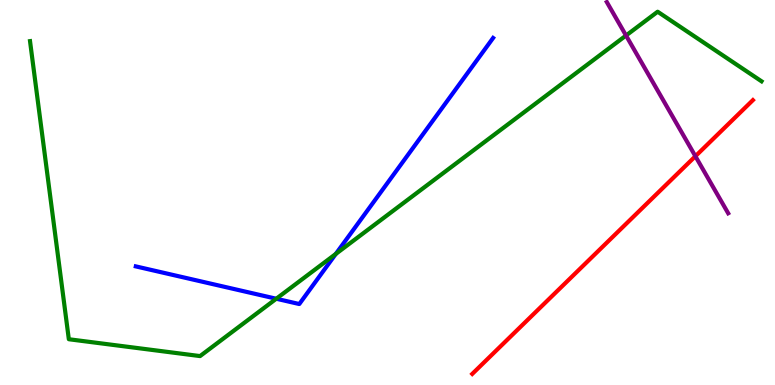[{'lines': ['blue', 'red'], 'intersections': []}, {'lines': ['green', 'red'], 'intersections': []}, {'lines': ['purple', 'red'], 'intersections': [{'x': 8.97, 'y': 5.94}]}, {'lines': ['blue', 'green'], 'intersections': [{'x': 3.56, 'y': 2.24}, {'x': 4.33, 'y': 3.4}]}, {'lines': ['blue', 'purple'], 'intersections': []}, {'lines': ['green', 'purple'], 'intersections': [{'x': 8.08, 'y': 9.08}]}]